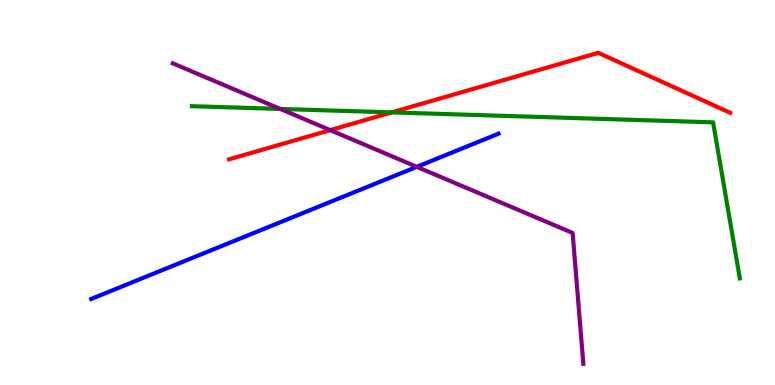[{'lines': ['blue', 'red'], 'intersections': []}, {'lines': ['green', 'red'], 'intersections': [{'x': 5.06, 'y': 7.08}]}, {'lines': ['purple', 'red'], 'intersections': [{'x': 4.26, 'y': 6.62}]}, {'lines': ['blue', 'green'], 'intersections': []}, {'lines': ['blue', 'purple'], 'intersections': [{'x': 5.38, 'y': 5.67}]}, {'lines': ['green', 'purple'], 'intersections': [{'x': 3.62, 'y': 7.17}]}]